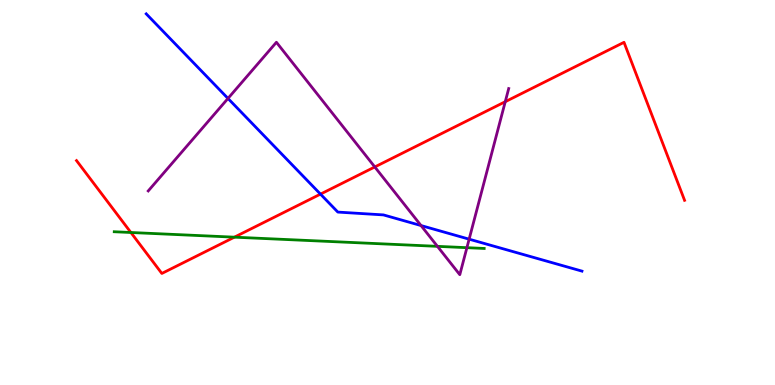[{'lines': ['blue', 'red'], 'intersections': [{'x': 4.14, 'y': 4.96}]}, {'lines': ['green', 'red'], 'intersections': [{'x': 1.69, 'y': 3.96}, {'x': 3.02, 'y': 3.84}]}, {'lines': ['purple', 'red'], 'intersections': [{'x': 4.84, 'y': 5.66}, {'x': 6.52, 'y': 7.36}]}, {'lines': ['blue', 'green'], 'intersections': []}, {'lines': ['blue', 'purple'], 'intersections': [{'x': 2.94, 'y': 7.44}, {'x': 5.43, 'y': 4.14}, {'x': 6.05, 'y': 3.79}]}, {'lines': ['green', 'purple'], 'intersections': [{'x': 5.64, 'y': 3.6}, {'x': 6.02, 'y': 3.57}]}]